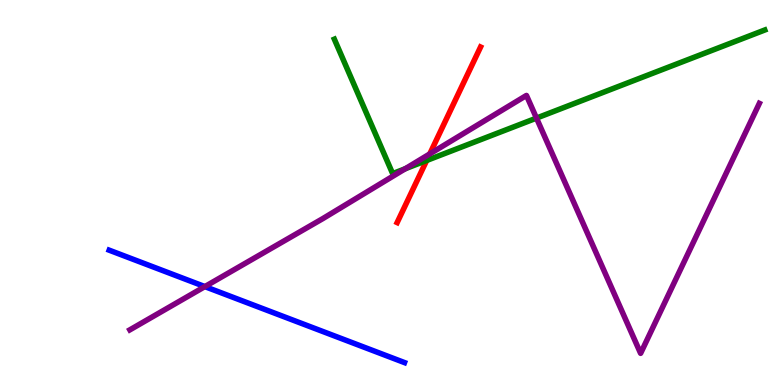[{'lines': ['blue', 'red'], 'intersections': []}, {'lines': ['green', 'red'], 'intersections': [{'x': 5.51, 'y': 5.83}]}, {'lines': ['purple', 'red'], 'intersections': [{'x': 5.55, 'y': 6.0}]}, {'lines': ['blue', 'green'], 'intersections': []}, {'lines': ['blue', 'purple'], 'intersections': [{'x': 2.64, 'y': 2.56}]}, {'lines': ['green', 'purple'], 'intersections': [{'x': 5.23, 'y': 5.62}, {'x': 6.92, 'y': 6.93}]}]